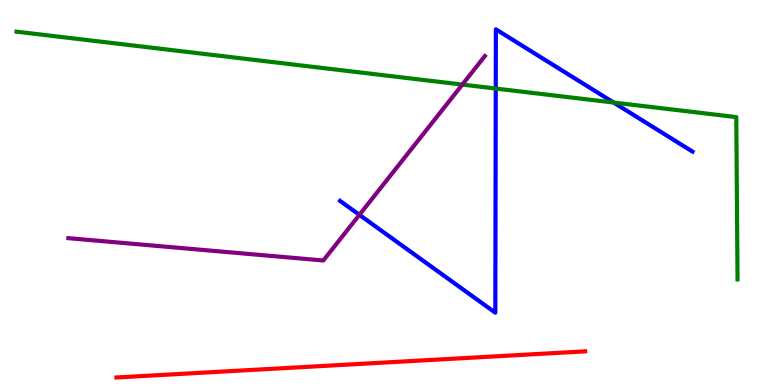[{'lines': ['blue', 'red'], 'intersections': []}, {'lines': ['green', 'red'], 'intersections': []}, {'lines': ['purple', 'red'], 'intersections': []}, {'lines': ['blue', 'green'], 'intersections': [{'x': 6.4, 'y': 7.7}, {'x': 7.92, 'y': 7.34}]}, {'lines': ['blue', 'purple'], 'intersections': [{'x': 4.64, 'y': 4.42}]}, {'lines': ['green', 'purple'], 'intersections': [{'x': 5.97, 'y': 7.8}]}]